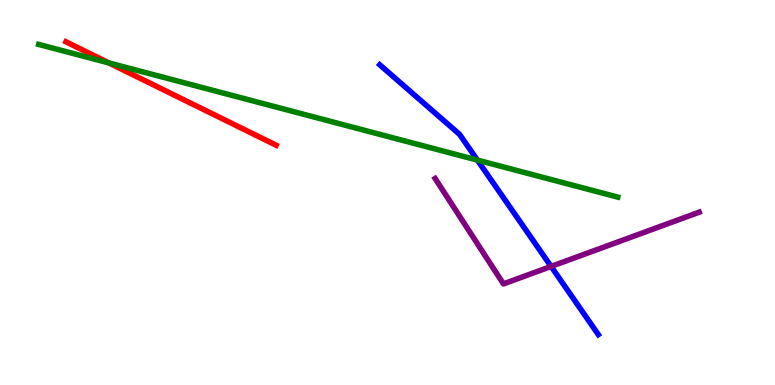[{'lines': ['blue', 'red'], 'intersections': []}, {'lines': ['green', 'red'], 'intersections': [{'x': 1.4, 'y': 8.37}]}, {'lines': ['purple', 'red'], 'intersections': []}, {'lines': ['blue', 'green'], 'intersections': [{'x': 6.16, 'y': 5.84}]}, {'lines': ['blue', 'purple'], 'intersections': [{'x': 7.11, 'y': 3.08}]}, {'lines': ['green', 'purple'], 'intersections': []}]